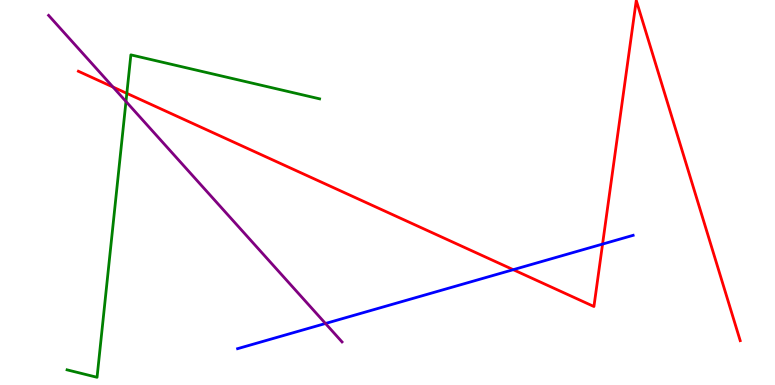[{'lines': ['blue', 'red'], 'intersections': [{'x': 6.62, 'y': 3.0}, {'x': 7.78, 'y': 3.66}]}, {'lines': ['green', 'red'], 'intersections': [{'x': 1.64, 'y': 7.57}]}, {'lines': ['purple', 'red'], 'intersections': [{'x': 1.46, 'y': 7.74}]}, {'lines': ['blue', 'green'], 'intersections': []}, {'lines': ['blue', 'purple'], 'intersections': [{'x': 4.2, 'y': 1.6}]}, {'lines': ['green', 'purple'], 'intersections': [{'x': 1.63, 'y': 7.36}]}]